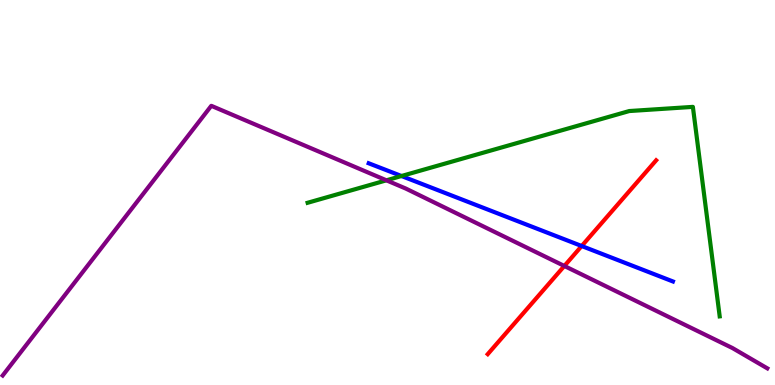[{'lines': ['blue', 'red'], 'intersections': [{'x': 7.51, 'y': 3.61}]}, {'lines': ['green', 'red'], 'intersections': []}, {'lines': ['purple', 'red'], 'intersections': [{'x': 7.28, 'y': 3.09}]}, {'lines': ['blue', 'green'], 'intersections': [{'x': 5.18, 'y': 5.43}]}, {'lines': ['blue', 'purple'], 'intersections': []}, {'lines': ['green', 'purple'], 'intersections': [{'x': 4.99, 'y': 5.32}]}]